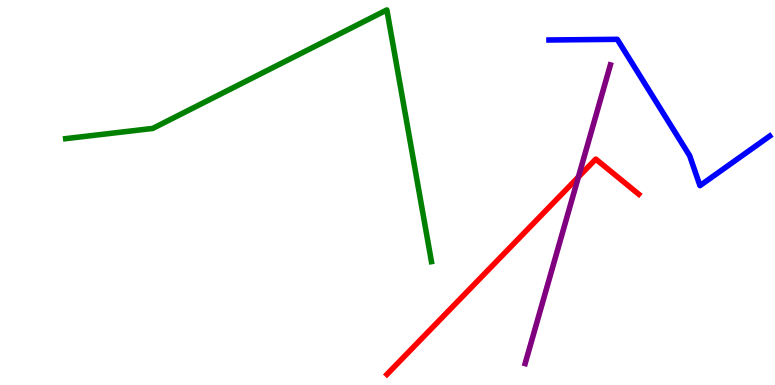[{'lines': ['blue', 'red'], 'intersections': []}, {'lines': ['green', 'red'], 'intersections': []}, {'lines': ['purple', 'red'], 'intersections': [{'x': 7.46, 'y': 5.4}]}, {'lines': ['blue', 'green'], 'intersections': []}, {'lines': ['blue', 'purple'], 'intersections': []}, {'lines': ['green', 'purple'], 'intersections': []}]